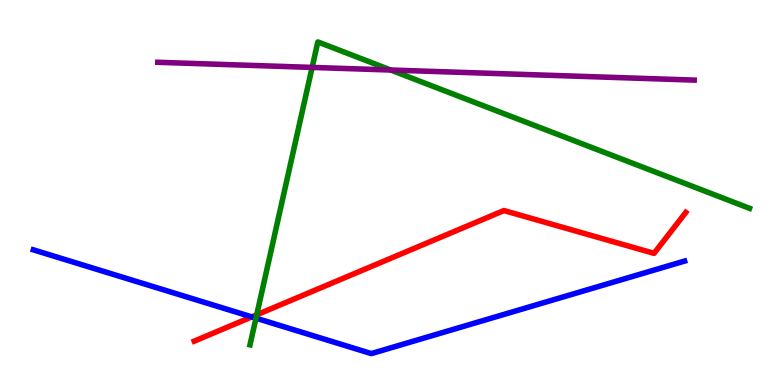[{'lines': ['blue', 'red'], 'intersections': [{'x': 3.25, 'y': 1.77}]}, {'lines': ['green', 'red'], 'intersections': [{'x': 3.31, 'y': 1.82}]}, {'lines': ['purple', 'red'], 'intersections': []}, {'lines': ['blue', 'green'], 'intersections': [{'x': 3.3, 'y': 1.74}]}, {'lines': ['blue', 'purple'], 'intersections': []}, {'lines': ['green', 'purple'], 'intersections': [{'x': 4.03, 'y': 8.25}, {'x': 5.04, 'y': 8.18}]}]